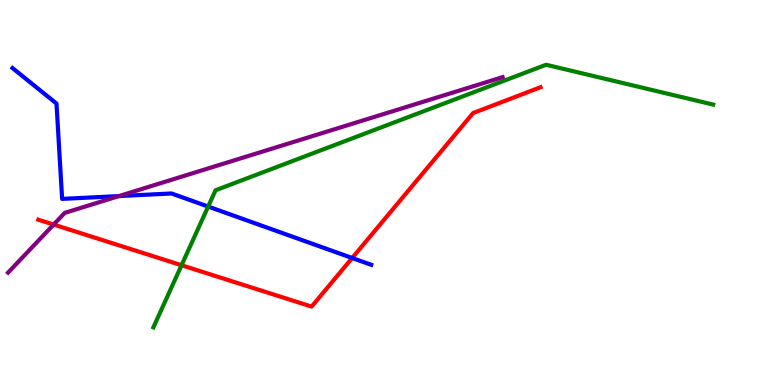[{'lines': ['blue', 'red'], 'intersections': [{'x': 4.54, 'y': 3.3}]}, {'lines': ['green', 'red'], 'intersections': [{'x': 2.34, 'y': 3.11}]}, {'lines': ['purple', 'red'], 'intersections': [{'x': 0.692, 'y': 4.17}]}, {'lines': ['blue', 'green'], 'intersections': [{'x': 2.69, 'y': 4.63}]}, {'lines': ['blue', 'purple'], 'intersections': [{'x': 1.54, 'y': 4.91}]}, {'lines': ['green', 'purple'], 'intersections': []}]